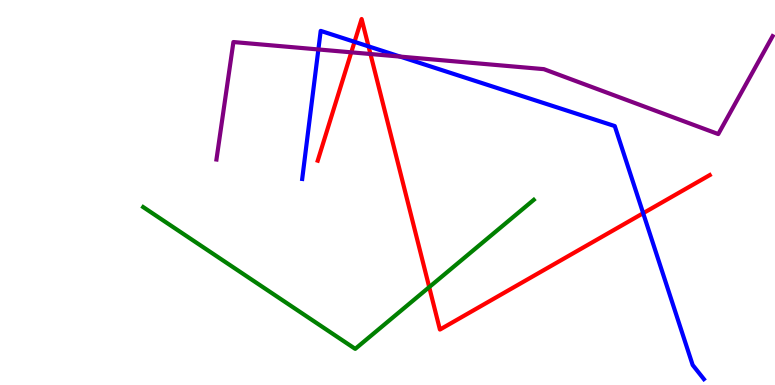[{'lines': ['blue', 'red'], 'intersections': [{'x': 4.57, 'y': 8.91}, {'x': 4.76, 'y': 8.8}, {'x': 8.3, 'y': 4.46}]}, {'lines': ['green', 'red'], 'intersections': [{'x': 5.54, 'y': 2.54}]}, {'lines': ['purple', 'red'], 'intersections': [{'x': 4.53, 'y': 8.64}, {'x': 4.78, 'y': 8.6}]}, {'lines': ['blue', 'green'], 'intersections': []}, {'lines': ['blue', 'purple'], 'intersections': [{'x': 4.11, 'y': 8.72}, {'x': 5.16, 'y': 8.53}]}, {'lines': ['green', 'purple'], 'intersections': []}]